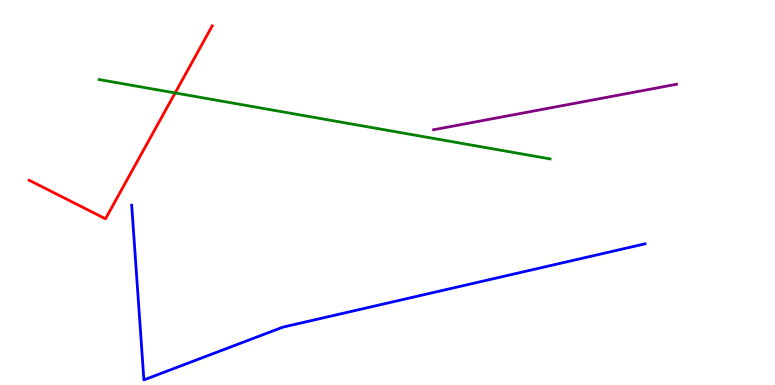[{'lines': ['blue', 'red'], 'intersections': []}, {'lines': ['green', 'red'], 'intersections': [{'x': 2.26, 'y': 7.59}]}, {'lines': ['purple', 'red'], 'intersections': []}, {'lines': ['blue', 'green'], 'intersections': []}, {'lines': ['blue', 'purple'], 'intersections': []}, {'lines': ['green', 'purple'], 'intersections': []}]